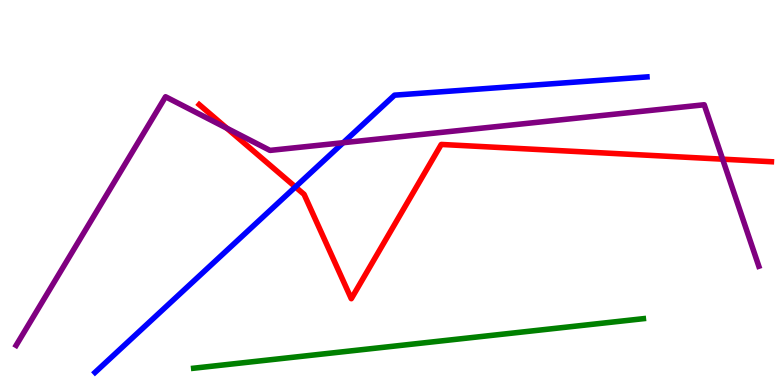[{'lines': ['blue', 'red'], 'intersections': [{'x': 3.81, 'y': 5.14}]}, {'lines': ['green', 'red'], 'intersections': []}, {'lines': ['purple', 'red'], 'intersections': [{'x': 2.93, 'y': 6.67}, {'x': 9.32, 'y': 5.87}]}, {'lines': ['blue', 'green'], 'intersections': []}, {'lines': ['blue', 'purple'], 'intersections': [{'x': 4.43, 'y': 6.29}]}, {'lines': ['green', 'purple'], 'intersections': []}]